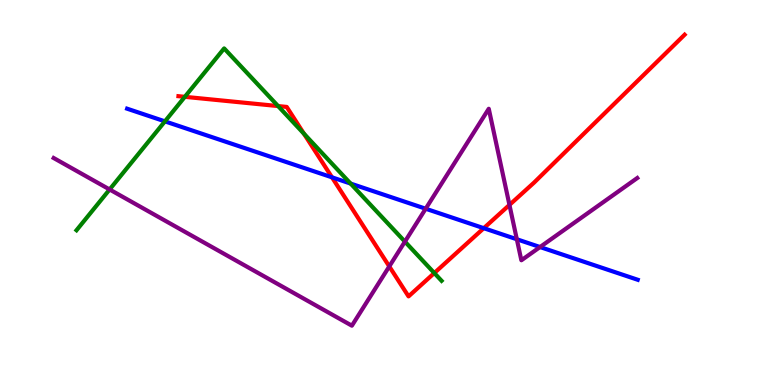[{'lines': ['blue', 'red'], 'intersections': [{'x': 4.28, 'y': 5.39}, {'x': 6.24, 'y': 4.07}]}, {'lines': ['green', 'red'], 'intersections': [{'x': 2.39, 'y': 7.49}, {'x': 3.59, 'y': 7.25}, {'x': 3.92, 'y': 6.53}, {'x': 5.6, 'y': 2.91}]}, {'lines': ['purple', 'red'], 'intersections': [{'x': 5.02, 'y': 3.08}, {'x': 6.57, 'y': 4.68}]}, {'lines': ['blue', 'green'], 'intersections': [{'x': 2.13, 'y': 6.85}, {'x': 4.52, 'y': 5.23}]}, {'lines': ['blue', 'purple'], 'intersections': [{'x': 5.49, 'y': 4.58}, {'x': 6.67, 'y': 3.79}, {'x': 6.97, 'y': 3.58}]}, {'lines': ['green', 'purple'], 'intersections': [{'x': 1.41, 'y': 5.08}, {'x': 5.22, 'y': 3.72}]}]